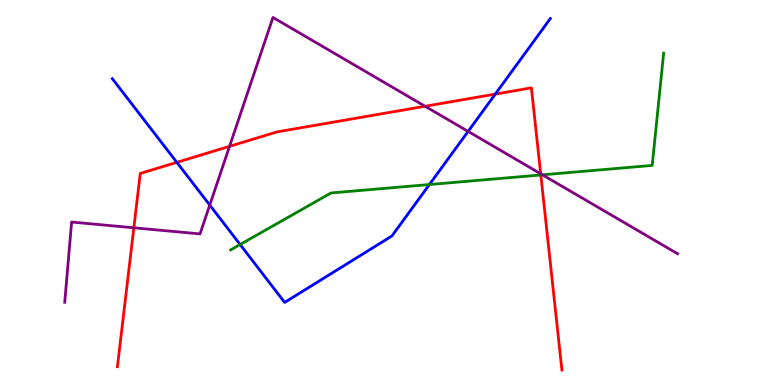[{'lines': ['blue', 'red'], 'intersections': [{'x': 2.28, 'y': 5.78}, {'x': 6.39, 'y': 7.56}]}, {'lines': ['green', 'red'], 'intersections': [{'x': 6.98, 'y': 5.46}]}, {'lines': ['purple', 'red'], 'intersections': [{'x': 1.73, 'y': 4.08}, {'x': 2.96, 'y': 6.2}, {'x': 5.48, 'y': 7.24}, {'x': 6.98, 'y': 5.49}]}, {'lines': ['blue', 'green'], 'intersections': [{'x': 3.1, 'y': 3.65}, {'x': 5.54, 'y': 5.21}]}, {'lines': ['blue', 'purple'], 'intersections': [{'x': 2.71, 'y': 4.67}, {'x': 6.04, 'y': 6.59}]}, {'lines': ['green', 'purple'], 'intersections': [{'x': 7.0, 'y': 5.46}]}]